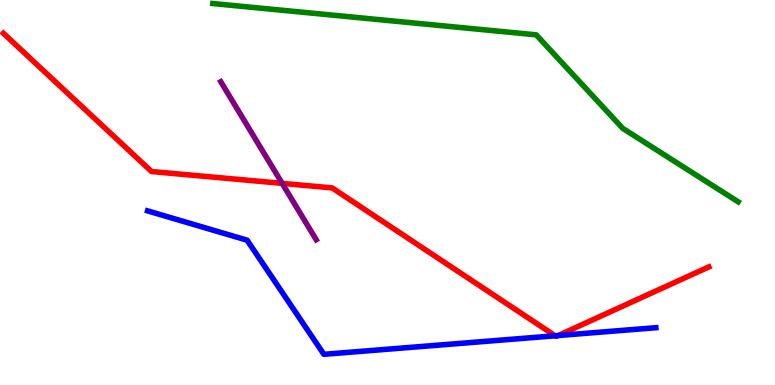[{'lines': ['blue', 'red'], 'intersections': [{'x': 7.16, 'y': 1.28}, {'x': 7.2, 'y': 1.28}]}, {'lines': ['green', 'red'], 'intersections': []}, {'lines': ['purple', 'red'], 'intersections': [{'x': 3.64, 'y': 5.24}]}, {'lines': ['blue', 'green'], 'intersections': []}, {'lines': ['blue', 'purple'], 'intersections': []}, {'lines': ['green', 'purple'], 'intersections': []}]